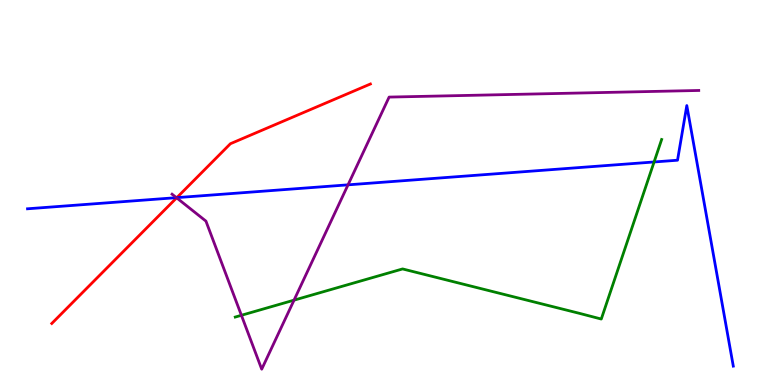[{'lines': ['blue', 'red'], 'intersections': [{'x': 2.28, 'y': 4.87}]}, {'lines': ['green', 'red'], 'intersections': []}, {'lines': ['purple', 'red'], 'intersections': [{'x': 2.28, 'y': 4.86}]}, {'lines': ['blue', 'green'], 'intersections': [{'x': 8.44, 'y': 5.79}]}, {'lines': ['blue', 'purple'], 'intersections': [{'x': 2.28, 'y': 4.87}, {'x': 4.49, 'y': 5.2}]}, {'lines': ['green', 'purple'], 'intersections': [{'x': 3.11, 'y': 1.81}, {'x': 3.79, 'y': 2.2}]}]